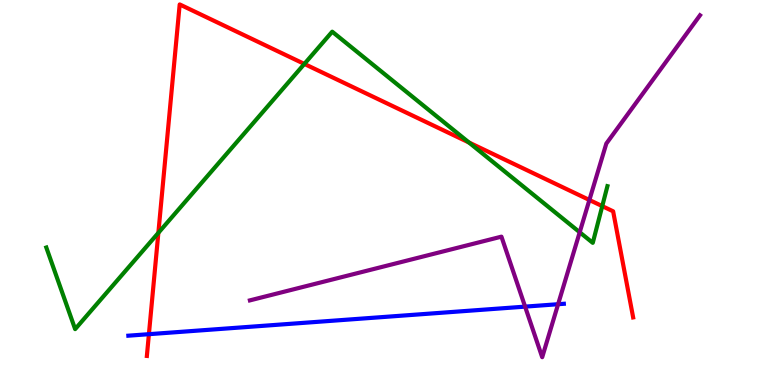[{'lines': ['blue', 'red'], 'intersections': [{'x': 1.92, 'y': 1.32}]}, {'lines': ['green', 'red'], 'intersections': [{'x': 2.04, 'y': 3.95}, {'x': 3.93, 'y': 8.34}, {'x': 6.05, 'y': 6.3}, {'x': 7.77, 'y': 4.65}]}, {'lines': ['purple', 'red'], 'intersections': [{'x': 7.61, 'y': 4.81}]}, {'lines': ['blue', 'green'], 'intersections': []}, {'lines': ['blue', 'purple'], 'intersections': [{'x': 6.78, 'y': 2.04}, {'x': 7.2, 'y': 2.1}]}, {'lines': ['green', 'purple'], 'intersections': [{'x': 7.48, 'y': 3.97}]}]